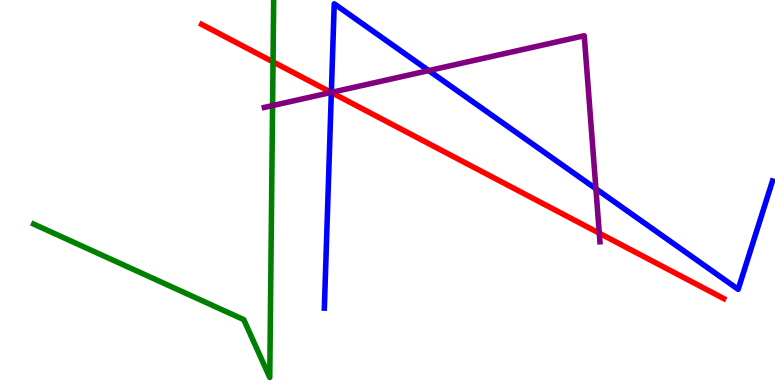[{'lines': ['blue', 'red'], 'intersections': [{'x': 4.28, 'y': 7.6}]}, {'lines': ['green', 'red'], 'intersections': [{'x': 3.52, 'y': 8.39}]}, {'lines': ['purple', 'red'], 'intersections': [{'x': 4.27, 'y': 7.6}, {'x': 7.73, 'y': 3.94}]}, {'lines': ['blue', 'green'], 'intersections': []}, {'lines': ['blue', 'purple'], 'intersections': [{'x': 4.28, 'y': 7.6}, {'x': 5.53, 'y': 8.17}, {'x': 7.69, 'y': 5.1}]}, {'lines': ['green', 'purple'], 'intersections': [{'x': 3.52, 'y': 7.26}]}]